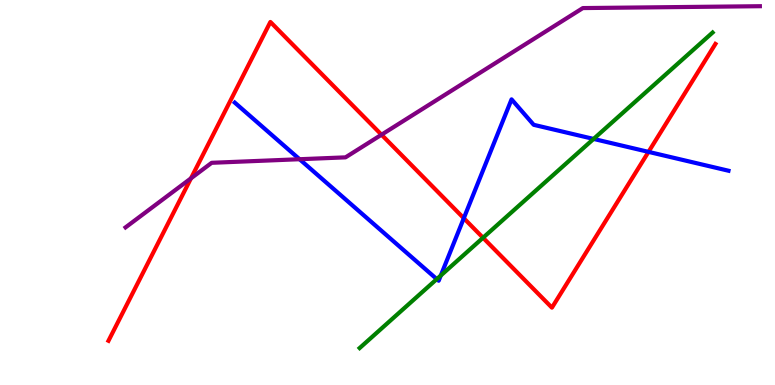[{'lines': ['blue', 'red'], 'intersections': [{'x': 5.98, 'y': 4.33}, {'x': 8.37, 'y': 6.06}]}, {'lines': ['green', 'red'], 'intersections': [{'x': 6.23, 'y': 3.82}]}, {'lines': ['purple', 'red'], 'intersections': [{'x': 2.46, 'y': 5.37}, {'x': 4.92, 'y': 6.5}]}, {'lines': ['blue', 'green'], 'intersections': [{'x': 5.64, 'y': 2.75}, {'x': 5.69, 'y': 2.84}, {'x': 7.66, 'y': 6.39}]}, {'lines': ['blue', 'purple'], 'intersections': [{'x': 3.87, 'y': 5.86}]}, {'lines': ['green', 'purple'], 'intersections': []}]